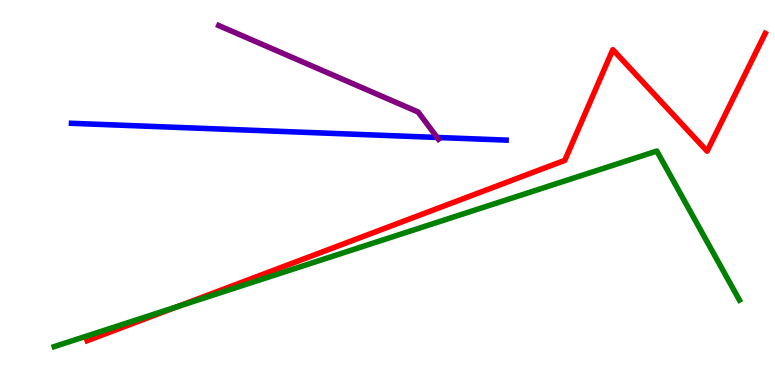[{'lines': ['blue', 'red'], 'intersections': []}, {'lines': ['green', 'red'], 'intersections': [{'x': 2.29, 'y': 2.03}]}, {'lines': ['purple', 'red'], 'intersections': []}, {'lines': ['blue', 'green'], 'intersections': []}, {'lines': ['blue', 'purple'], 'intersections': [{'x': 5.64, 'y': 6.43}]}, {'lines': ['green', 'purple'], 'intersections': []}]